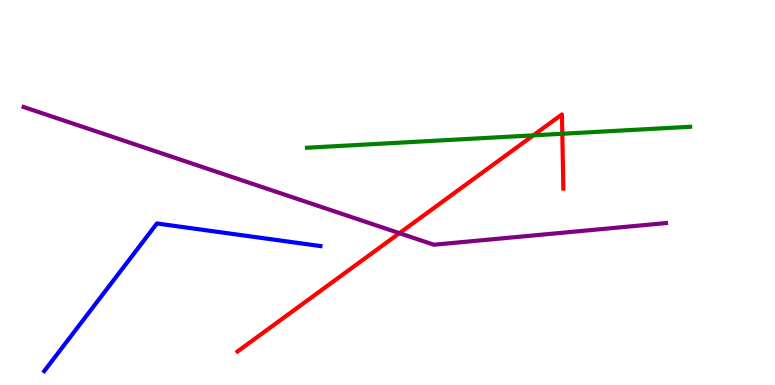[{'lines': ['blue', 'red'], 'intersections': []}, {'lines': ['green', 'red'], 'intersections': [{'x': 6.88, 'y': 6.48}, {'x': 7.26, 'y': 6.53}]}, {'lines': ['purple', 'red'], 'intersections': [{'x': 5.15, 'y': 3.94}]}, {'lines': ['blue', 'green'], 'intersections': []}, {'lines': ['blue', 'purple'], 'intersections': []}, {'lines': ['green', 'purple'], 'intersections': []}]